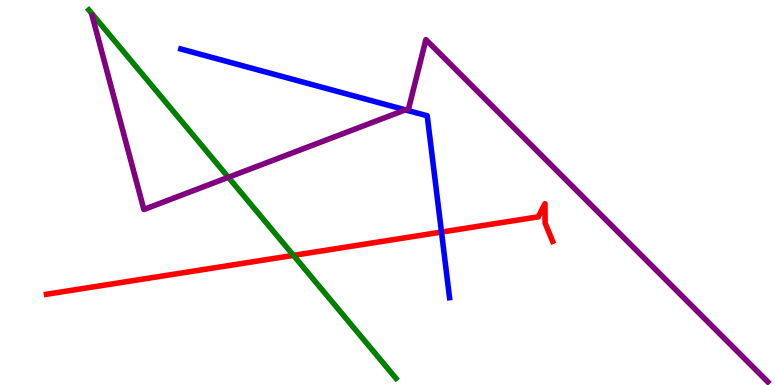[{'lines': ['blue', 'red'], 'intersections': [{'x': 5.7, 'y': 3.97}]}, {'lines': ['green', 'red'], 'intersections': [{'x': 3.79, 'y': 3.37}]}, {'lines': ['purple', 'red'], 'intersections': []}, {'lines': ['blue', 'green'], 'intersections': []}, {'lines': ['blue', 'purple'], 'intersections': [{'x': 5.23, 'y': 7.15}]}, {'lines': ['green', 'purple'], 'intersections': [{'x': 2.95, 'y': 5.39}]}]